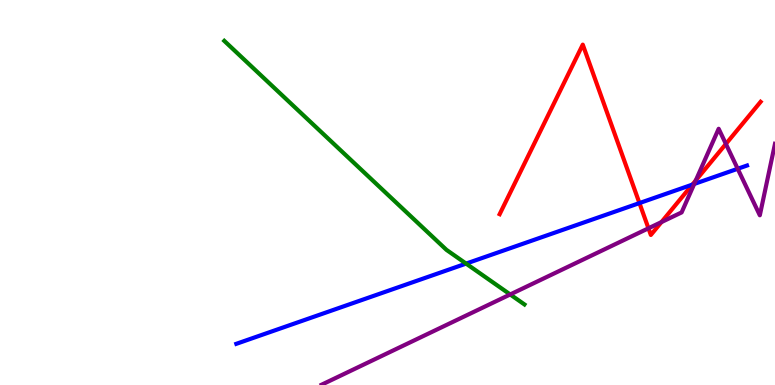[{'lines': ['blue', 'red'], 'intersections': [{'x': 8.25, 'y': 4.73}, {'x': 8.93, 'y': 5.2}]}, {'lines': ['green', 'red'], 'intersections': []}, {'lines': ['purple', 'red'], 'intersections': [{'x': 8.37, 'y': 4.07}, {'x': 8.54, 'y': 4.23}, {'x': 8.98, 'y': 5.31}, {'x': 9.37, 'y': 6.26}]}, {'lines': ['blue', 'green'], 'intersections': [{'x': 6.01, 'y': 3.15}]}, {'lines': ['blue', 'purple'], 'intersections': [{'x': 8.96, 'y': 5.22}, {'x': 9.52, 'y': 5.62}]}, {'lines': ['green', 'purple'], 'intersections': [{'x': 6.58, 'y': 2.35}]}]